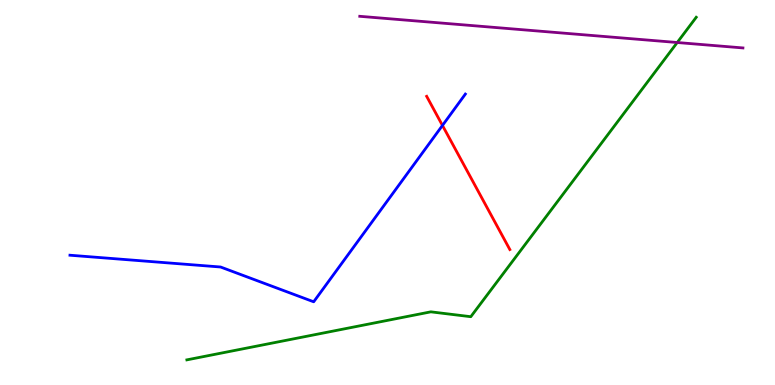[{'lines': ['blue', 'red'], 'intersections': [{'x': 5.71, 'y': 6.74}]}, {'lines': ['green', 'red'], 'intersections': []}, {'lines': ['purple', 'red'], 'intersections': []}, {'lines': ['blue', 'green'], 'intersections': []}, {'lines': ['blue', 'purple'], 'intersections': []}, {'lines': ['green', 'purple'], 'intersections': [{'x': 8.74, 'y': 8.9}]}]